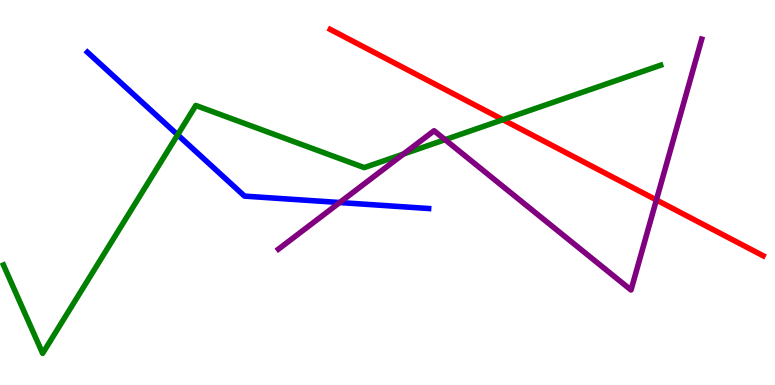[{'lines': ['blue', 'red'], 'intersections': []}, {'lines': ['green', 'red'], 'intersections': [{'x': 6.49, 'y': 6.89}]}, {'lines': ['purple', 'red'], 'intersections': [{'x': 8.47, 'y': 4.81}]}, {'lines': ['blue', 'green'], 'intersections': [{'x': 2.29, 'y': 6.5}]}, {'lines': ['blue', 'purple'], 'intersections': [{'x': 4.38, 'y': 4.74}]}, {'lines': ['green', 'purple'], 'intersections': [{'x': 5.21, 'y': 6.0}, {'x': 5.74, 'y': 6.37}]}]